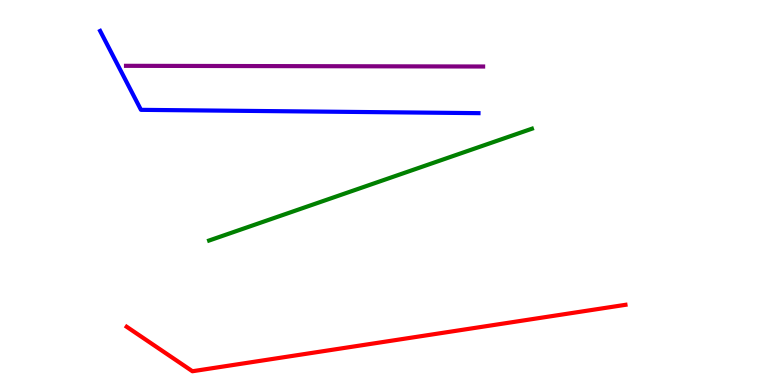[{'lines': ['blue', 'red'], 'intersections': []}, {'lines': ['green', 'red'], 'intersections': []}, {'lines': ['purple', 'red'], 'intersections': []}, {'lines': ['blue', 'green'], 'intersections': []}, {'lines': ['blue', 'purple'], 'intersections': []}, {'lines': ['green', 'purple'], 'intersections': []}]